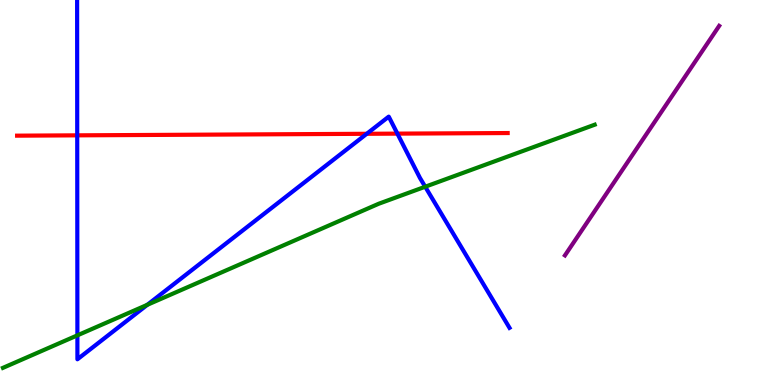[{'lines': ['blue', 'red'], 'intersections': [{'x': 0.996, 'y': 6.48}, {'x': 4.73, 'y': 6.52}, {'x': 5.13, 'y': 6.53}]}, {'lines': ['green', 'red'], 'intersections': []}, {'lines': ['purple', 'red'], 'intersections': []}, {'lines': ['blue', 'green'], 'intersections': [{'x': 0.999, 'y': 1.29}, {'x': 1.9, 'y': 2.08}, {'x': 5.49, 'y': 5.15}]}, {'lines': ['blue', 'purple'], 'intersections': []}, {'lines': ['green', 'purple'], 'intersections': []}]